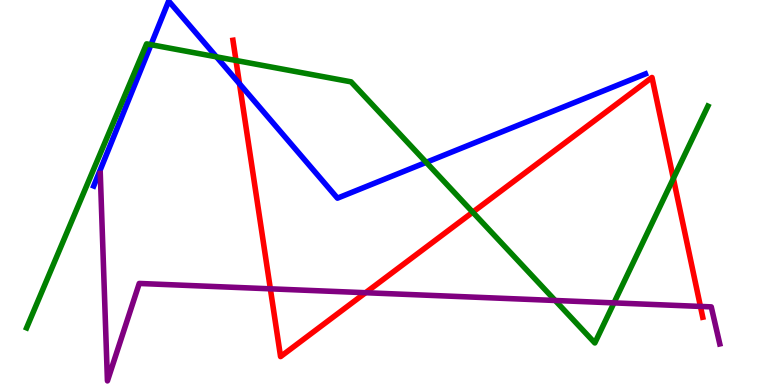[{'lines': ['blue', 'red'], 'intersections': [{'x': 3.09, 'y': 7.82}]}, {'lines': ['green', 'red'], 'intersections': [{'x': 3.05, 'y': 8.43}, {'x': 6.1, 'y': 4.49}, {'x': 8.69, 'y': 5.36}]}, {'lines': ['purple', 'red'], 'intersections': [{'x': 3.49, 'y': 2.5}, {'x': 4.72, 'y': 2.4}, {'x': 9.04, 'y': 2.04}]}, {'lines': ['blue', 'green'], 'intersections': [{'x': 1.95, 'y': 8.84}, {'x': 2.79, 'y': 8.52}, {'x': 5.5, 'y': 5.78}]}, {'lines': ['blue', 'purple'], 'intersections': []}, {'lines': ['green', 'purple'], 'intersections': [{'x': 7.16, 'y': 2.2}, {'x': 7.92, 'y': 2.13}]}]